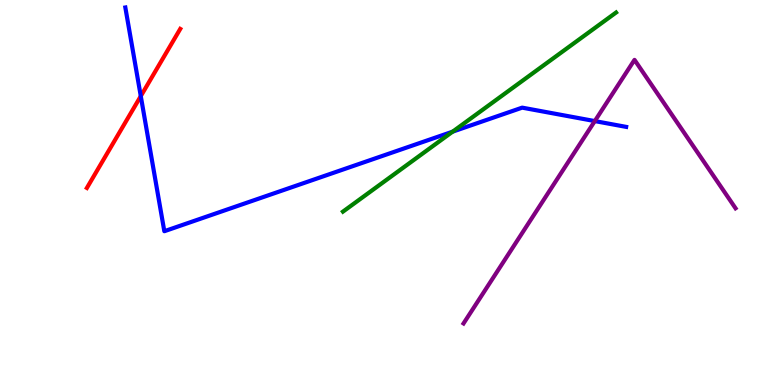[{'lines': ['blue', 'red'], 'intersections': [{'x': 1.82, 'y': 7.5}]}, {'lines': ['green', 'red'], 'intersections': []}, {'lines': ['purple', 'red'], 'intersections': []}, {'lines': ['blue', 'green'], 'intersections': [{'x': 5.84, 'y': 6.58}]}, {'lines': ['blue', 'purple'], 'intersections': [{'x': 7.67, 'y': 6.86}]}, {'lines': ['green', 'purple'], 'intersections': []}]